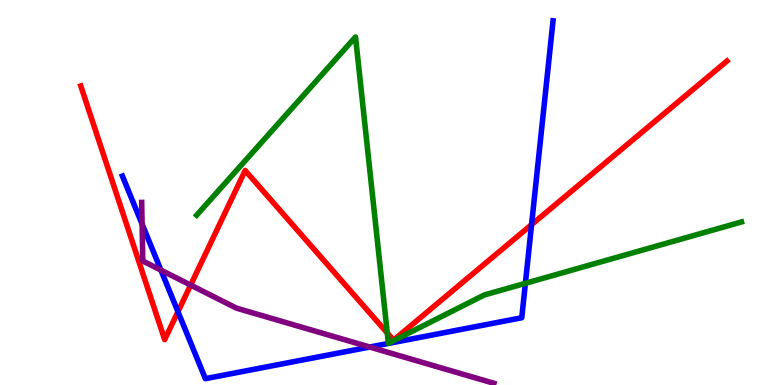[{'lines': ['blue', 'red'], 'intersections': [{'x': 2.3, 'y': 1.9}, {'x': 6.86, 'y': 4.17}]}, {'lines': ['green', 'red'], 'intersections': [{'x': 5.0, 'y': 1.35}]}, {'lines': ['purple', 'red'], 'intersections': [{'x': 2.46, 'y': 2.6}]}, {'lines': ['blue', 'green'], 'intersections': [{'x': 6.78, 'y': 2.64}]}, {'lines': ['blue', 'purple'], 'intersections': [{'x': 1.83, 'y': 4.18}, {'x': 2.08, 'y': 2.98}, {'x': 4.77, 'y': 0.986}]}, {'lines': ['green', 'purple'], 'intersections': []}]